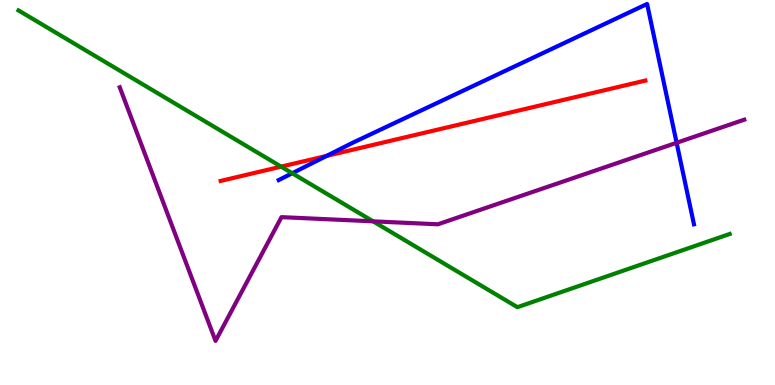[{'lines': ['blue', 'red'], 'intersections': [{'x': 4.22, 'y': 5.95}]}, {'lines': ['green', 'red'], 'intersections': [{'x': 3.63, 'y': 5.67}]}, {'lines': ['purple', 'red'], 'intersections': []}, {'lines': ['blue', 'green'], 'intersections': [{'x': 3.77, 'y': 5.5}]}, {'lines': ['blue', 'purple'], 'intersections': [{'x': 8.73, 'y': 6.29}]}, {'lines': ['green', 'purple'], 'intersections': [{'x': 4.81, 'y': 4.25}]}]